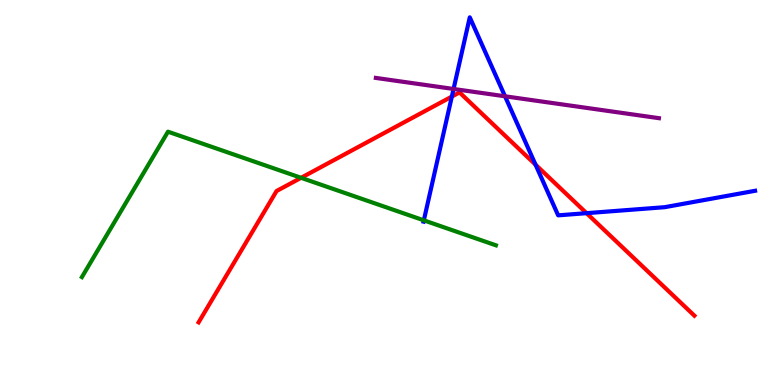[{'lines': ['blue', 'red'], 'intersections': [{'x': 5.83, 'y': 7.49}, {'x': 6.91, 'y': 5.72}, {'x': 7.57, 'y': 4.46}]}, {'lines': ['green', 'red'], 'intersections': [{'x': 3.88, 'y': 5.38}]}, {'lines': ['purple', 'red'], 'intersections': []}, {'lines': ['blue', 'green'], 'intersections': [{'x': 5.47, 'y': 4.28}]}, {'lines': ['blue', 'purple'], 'intersections': [{'x': 5.85, 'y': 7.69}, {'x': 6.52, 'y': 7.5}]}, {'lines': ['green', 'purple'], 'intersections': []}]